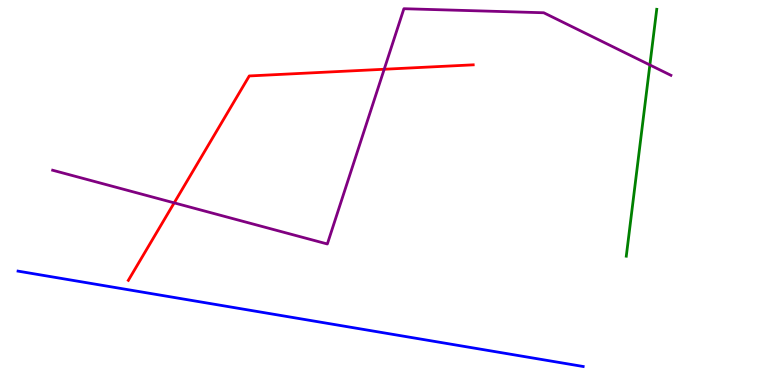[{'lines': ['blue', 'red'], 'intersections': []}, {'lines': ['green', 'red'], 'intersections': []}, {'lines': ['purple', 'red'], 'intersections': [{'x': 2.25, 'y': 4.73}, {'x': 4.96, 'y': 8.2}]}, {'lines': ['blue', 'green'], 'intersections': []}, {'lines': ['blue', 'purple'], 'intersections': []}, {'lines': ['green', 'purple'], 'intersections': [{'x': 8.39, 'y': 8.31}]}]